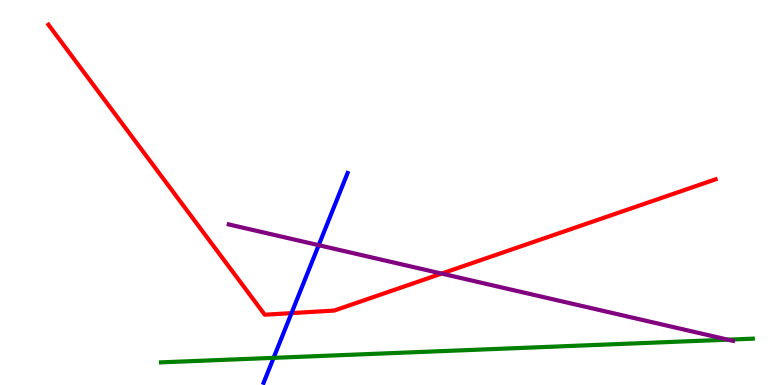[{'lines': ['blue', 'red'], 'intersections': [{'x': 3.76, 'y': 1.87}]}, {'lines': ['green', 'red'], 'intersections': []}, {'lines': ['purple', 'red'], 'intersections': [{'x': 5.7, 'y': 2.89}]}, {'lines': ['blue', 'green'], 'intersections': [{'x': 3.53, 'y': 0.705}]}, {'lines': ['blue', 'purple'], 'intersections': [{'x': 4.11, 'y': 3.63}]}, {'lines': ['green', 'purple'], 'intersections': [{'x': 9.39, 'y': 1.18}]}]